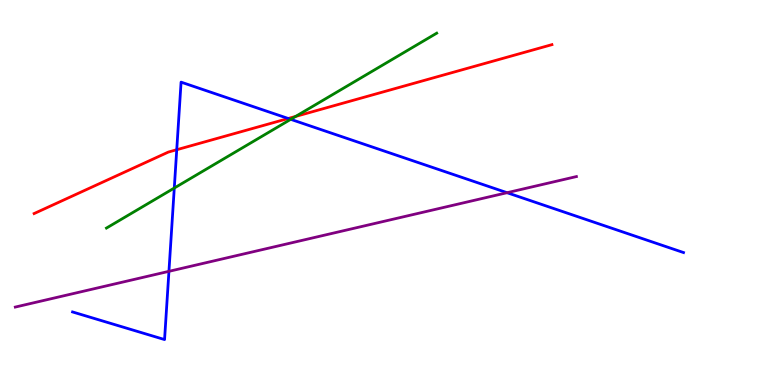[{'lines': ['blue', 'red'], 'intersections': [{'x': 2.28, 'y': 6.11}, {'x': 3.72, 'y': 6.92}]}, {'lines': ['green', 'red'], 'intersections': [{'x': 3.81, 'y': 6.98}]}, {'lines': ['purple', 'red'], 'intersections': []}, {'lines': ['blue', 'green'], 'intersections': [{'x': 2.25, 'y': 5.12}, {'x': 3.75, 'y': 6.9}]}, {'lines': ['blue', 'purple'], 'intersections': [{'x': 2.18, 'y': 2.95}, {'x': 6.54, 'y': 4.99}]}, {'lines': ['green', 'purple'], 'intersections': []}]